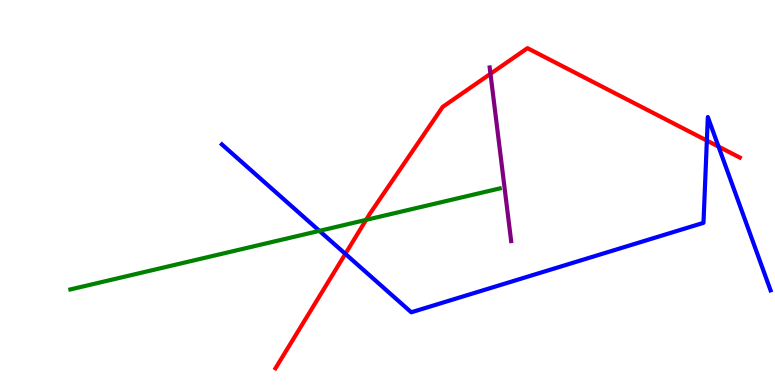[{'lines': ['blue', 'red'], 'intersections': [{'x': 4.46, 'y': 3.41}, {'x': 9.12, 'y': 6.35}, {'x': 9.27, 'y': 6.19}]}, {'lines': ['green', 'red'], 'intersections': [{'x': 4.72, 'y': 4.29}]}, {'lines': ['purple', 'red'], 'intersections': [{'x': 6.33, 'y': 8.08}]}, {'lines': ['blue', 'green'], 'intersections': [{'x': 4.12, 'y': 4.0}]}, {'lines': ['blue', 'purple'], 'intersections': []}, {'lines': ['green', 'purple'], 'intersections': []}]